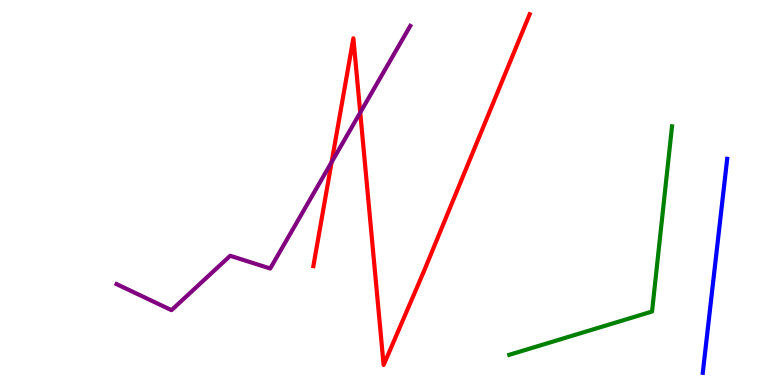[{'lines': ['blue', 'red'], 'intersections': []}, {'lines': ['green', 'red'], 'intersections': []}, {'lines': ['purple', 'red'], 'intersections': [{'x': 4.28, 'y': 5.79}, {'x': 4.65, 'y': 7.08}]}, {'lines': ['blue', 'green'], 'intersections': []}, {'lines': ['blue', 'purple'], 'intersections': []}, {'lines': ['green', 'purple'], 'intersections': []}]